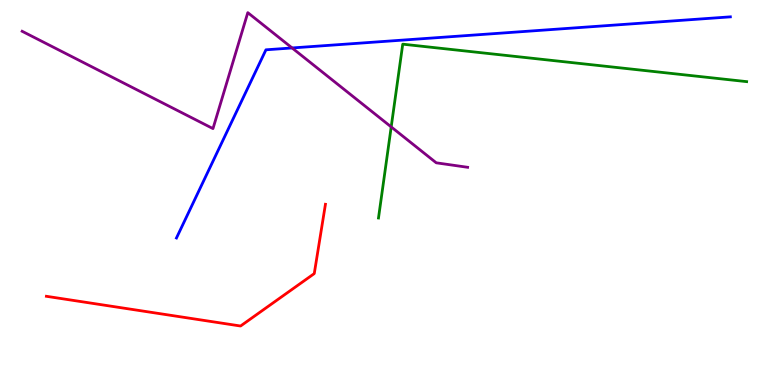[{'lines': ['blue', 'red'], 'intersections': []}, {'lines': ['green', 'red'], 'intersections': []}, {'lines': ['purple', 'red'], 'intersections': []}, {'lines': ['blue', 'green'], 'intersections': []}, {'lines': ['blue', 'purple'], 'intersections': [{'x': 3.77, 'y': 8.75}]}, {'lines': ['green', 'purple'], 'intersections': [{'x': 5.05, 'y': 6.7}]}]